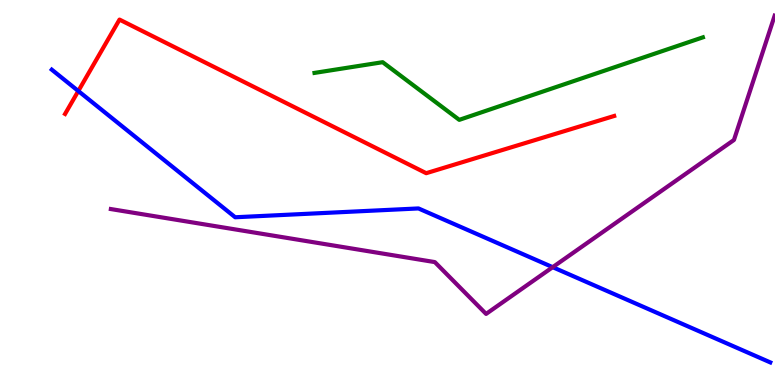[{'lines': ['blue', 'red'], 'intersections': [{'x': 1.01, 'y': 7.64}]}, {'lines': ['green', 'red'], 'intersections': []}, {'lines': ['purple', 'red'], 'intersections': []}, {'lines': ['blue', 'green'], 'intersections': []}, {'lines': ['blue', 'purple'], 'intersections': [{'x': 7.13, 'y': 3.06}]}, {'lines': ['green', 'purple'], 'intersections': []}]